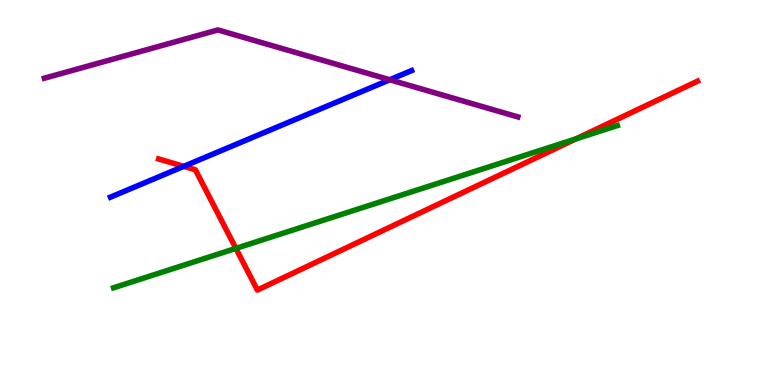[{'lines': ['blue', 'red'], 'intersections': [{'x': 2.37, 'y': 5.68}]}, {'lines': ['green', 'red'], 'intersections': [{'x': 3.04, 'y': 3.55}, {'x': 7.43, 'y': 6.39}]}, {'lines': ['purple', 'red'], 'intersections': []}, {'lines': ['blue', 'green'], 'intersections': []}, {'lines': ['blue', 'purple'], 'intersections': [{'x': 5.03, 'y': 7.93}]}, {'lines': ['green', 'purple'], 'intersections': []}]